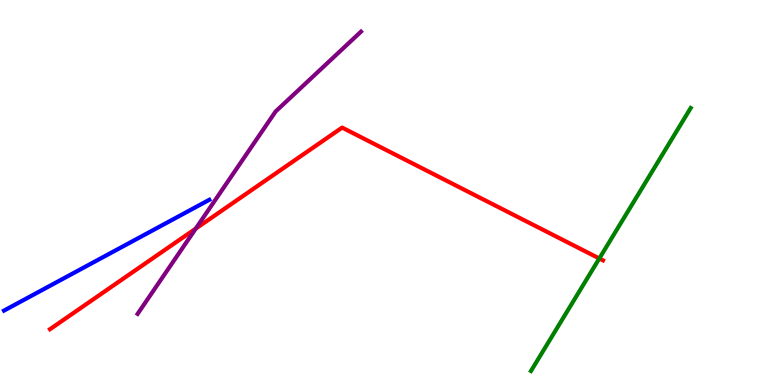[{'lines': ['blue', 'red'], 'intersections': []}, {'lines': ['green', 'red'], 'intersections': [{'x': 7.73, 'y': 3.29}]}, {'lines': ['purple', 'red'], 'intersections': [{'x': 2.53, 'y': 4.06}]}, {'lines': ['blue', 'green'], 'intersections': []}, {'lines': ['blue', 'purple'], 'intersections': []}, {'lines': ['green', 'purple'], 'intersections': []}]